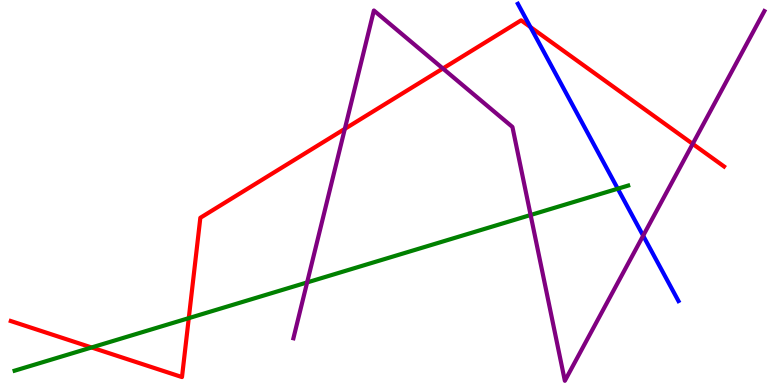[{'lines': ['blue', 'red'], 'intersections': [{'x': 6.84, 'y': 9.3}]}, {'lines': ['green', 'red'], 'intersections': [{'x': 1.18, 'y': 0.975}, {'x': 2.44, 'y': 1.74}]}, {'lines': ['purple', 'red'], 'intersections': [{'x': 4.45, 'y': 6.65}, {'x': 5.71, 'y': 8.22}, {'x': 8.94, 'y': 6.26}]}, {'lines': ['blue', 'green'], 'intersections': [{'x': 7.97, 'y': 5.1}]}, {'lines': ['blue', 'purple'], 'intersections': [{'x': 8.3, 'y': 3.88}]}, {'lines': ['green', 'purple'], 'intersections': [{'x': 3.96, 'y': 2.66}, {'x': 6.85, 'y': 4.42}]}]